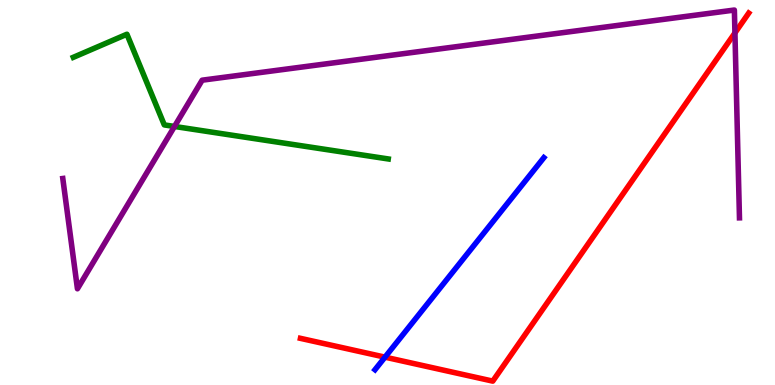[{'lines': ['blue', 'red'], 'intersections': [{'x': 4.97, 'y': 0.723}]}, {'lines': ['green', 'red'], 'intersections': []}, {'lines': ['purple', 'red'], 'intersections': [{'x': 9.48, 'y': 9.14}]}, {'lines': ['blue', 'green'], 'intersections': []}, {'lines': ['blue', 'purple'], 'intersections': []}, {'lines': ['green', 'purple'], 'intersections': [{'x': 2.25, 'y': 6.72}]}]